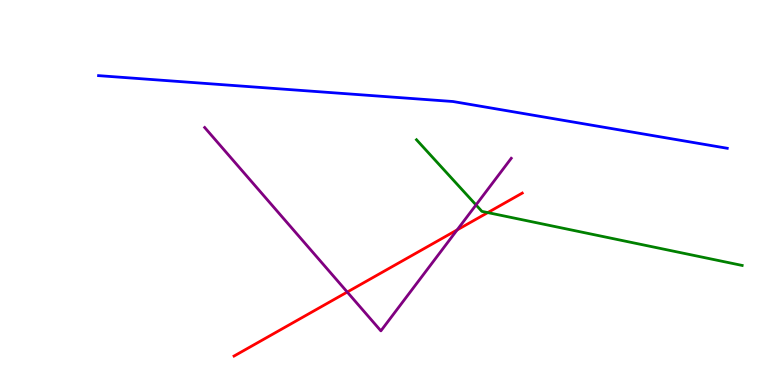[{'lines': ['blue', 'red'], 'intersections': []}, {'lines': ['green', 'red'], 'intersections': [{'x': 6.29, 'y': 4.48}]}, {'lines': ['purple', 'red'], 'intersections': [{'x': 4.48, 'y': 2.41}, {'x': 5.9, 'y': 4.03}]}, {'lines': ['blue', 'green'], 'intersections': []}, {'lines': ['blue', 'purple'], 'intersections': []}, {'lines': ['green', 'purple'], 'intersections': [{'x': 6.14, 'y': 4.68}]}]